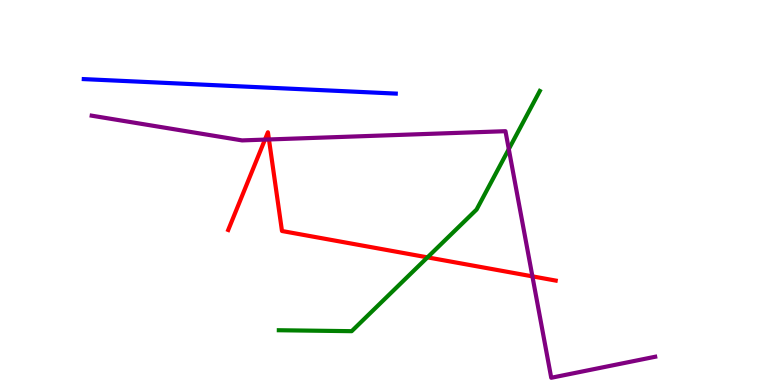[{'lines': ['blue', 'red'], 'intersections': []}, {'lines': ['green', 'red'], 'intersections': [{'x': 5.52, 'y': 3.32}]}, {'lines': ['purple', 'red'], 'intersections': [{'x': 3.42, 'y': 6.37}, {'x': 3.47, 'y': 6.38}, {'x': 6.87, 'y': 2.82}]}, {'lines': ['blue', 'green'], 'intersections': []}, {'lines': ['blue', 'purple'], 'intersections': []}, {'lines': ['green', 'purple'], 'intersections': [{'x': 6.57, 'y': 6.13}]}]